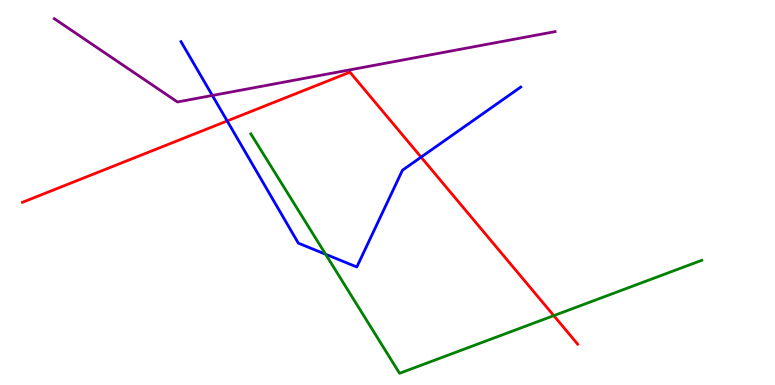[{'lines': ['blue', 'red'], 'intersections': [{'x': 2.93, 'y': 6.86}, {'x': 5.43, 'y': 5.92}]}, {'lines': ['green', 'red'], 'intersections': [{'x': 7.15, 'y': 1.8}]}, {'lines': ['purple', 'red'], 'intersections': []}, {'lines': ['blue', 'green'], 'intersections': [{'x': 4.2, 'y': 3.4}]}, {'lines': ['blue', 'purple'], 'intersections': [{'x': 2.74, 'y': 7.52}]}, {'lines': ['green', 'purple'], 'intersections': []}]